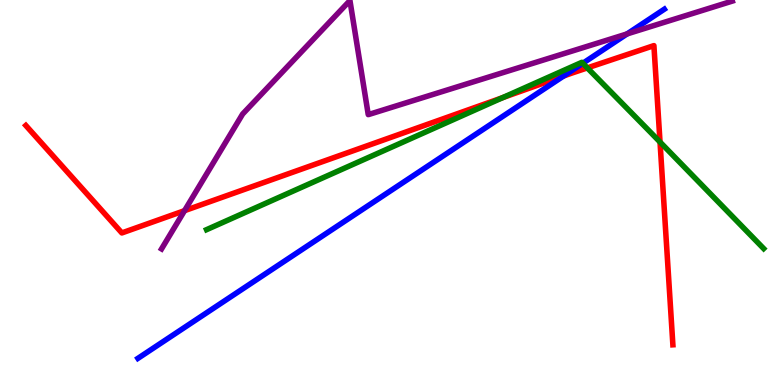[{'lines': ['blue', 'red'], 'intersections': [{'x': 7.27, 'y': 8.03}]}, {'lines': ['green', 'red'], 'intersections': [{'x': 6.49, 'y': 7.46}, {'x': 7.58, 'y': 8.24}, {'x': 8.52, 'y': 6.31}]}, {'lines': ['purple', 'red'], 'intersections': [{'x': 2.38, 'y': 4.53}]}, {'lines': ['blue', 'green'], 'intersections': [{'x': 7.52, 'y': 8.36}]}, {'lines': ['blue', 'purple'], 'intersections': [{'x': 8.09, 'y': 9.12}]}, {'lines': ['green', 'purple'], 'intersections': []}]